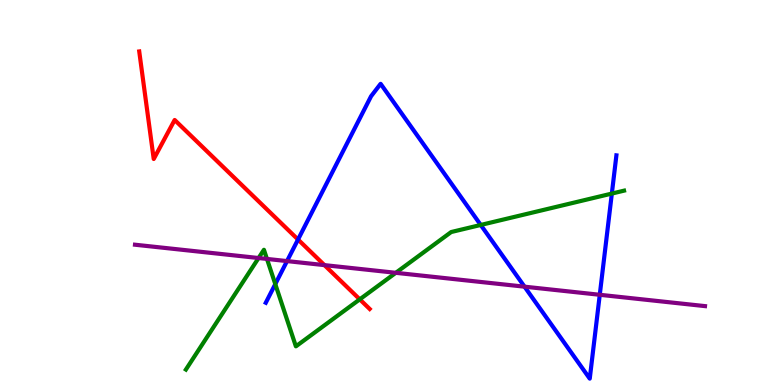[{'lines': ['blue', 'red'], 'intersections': [{'x': 3.85, 'y': 3.78}]}, {'lines': ['green', 'red'], 'intersections': [{'x': 4.64, 'y': 2.22}]}, {'lines': ['purple', 'red'], 'intersections': [{'x': 4.19, 'y': 3.11}]}, {'lines': ['blue', 'green'], 'intersections': [{'x': 3.55, 'y': 2.62}, {'x': 6.2, 'y': 4.16}, {'x': 7.89, 'y': 4.97}]}, {'lines': ['blue', 'purple'], 'intersections': [{'x': 3.7, 'y': 3.22}, {'x': 6.77, 'y': 2.55}, {'x': 7.74, 'y': 2.34}]}, {'lines': ['green', 'purple'], 'intersections': [{'x': 3.34, 'y': 3.3}, {'x': 3.44, 'y': 3.27}, {'x': 5.11, 'y': 2.91}]}]